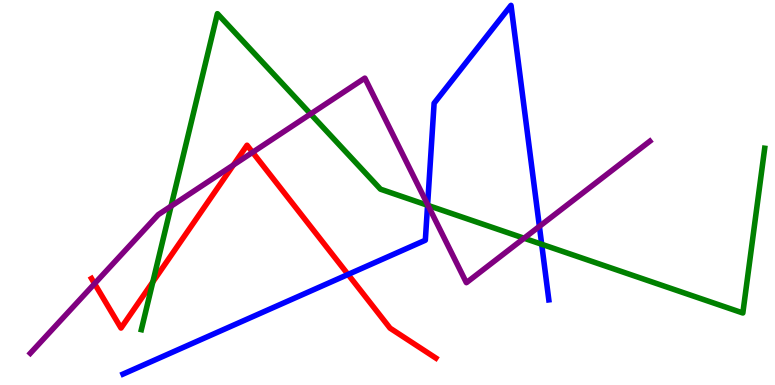[{'lines': ['blue', 'red'], 'intersections': [{'x': 4.49, 'y': 2.87}]}, {'lines': ['green', 'red'], 'intersections': [{'x': 1.97, 'y': 2.68}]}, {'lines': ['purple', 'red'], 'intersections': [{'x': 1.22, 'y': 2.63}, {'x': 3.01, 'y': 5.72}, {'x': 3.26, 'y': 6.04}]}, {'lines': ['blue', 'green'], 'intersections': [{'x': 5.52, 'y': 4.67}, {'x': 6.99, 'y': 3.66}]}, {'lines': ['blue', 'purple'], 'intersections': [{'x': 5.52, 'y': 4.69}, {'x': 6.96, 'y': 4.12}]}, {'lines': ['green', 'purple'], 'intersections': [{'x': 2.21, 'y': 4.64}, {'x': 4.01, 'y': 7.04}, {'x': 5.52, 'y': 4.66}, {'x': 6.76, 'y': 3.81}]}]